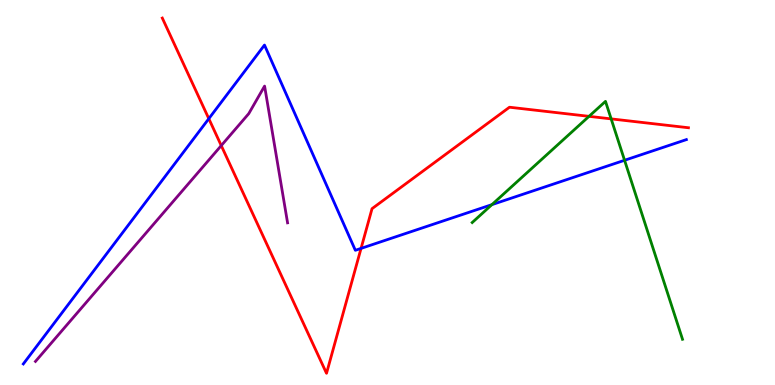[{'lines': ['blue', 'red'], 'intersections': [{'x': 2.69, 'y': 6.92}, {'x': 4.66, 'y': 3.55}]}, {'lines': ['green', 'red'], 'intersections': [{'x': 7.6, 'y': 6.98}, {'x': 7.89, 'y': 6.91}]}, {'lines': ['purple', 'red'], 'intersections': [{'x': 2.85, 'y': 6.22}]}, {'lines': ['blue', 'green'], 'intersections': [{'x': 6.35, 'y': 4.68}, {'x': 8.06, 'y': 5.84}]}, {'lines': ['blue', 'purple'], 'intersections': []}, {'lines': ['green', 'purple'], 'intersections': []}]